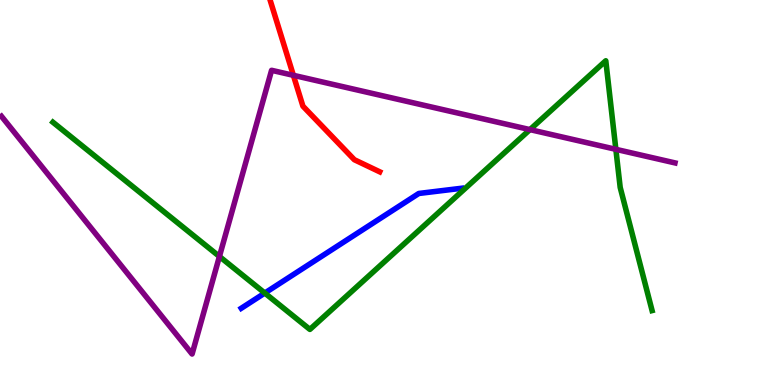[{'lines': ['blue', 'red'], 'intersections': []}, {'lines': ['green', 'red'], 'intersections': []}, {'lines': ['purple', 'red'], 'intersections': [{'x': 3.79, 'y': 8.04}]}, {'lines': ['blue', 'green'], 'intersections': [{'x': 3.42, 'y': 2.39}]}, {'lines': ['blue', 'purple'], 'intersections': []}, {'lines': ['green', 'purple'], 'intersections': [{'x': 2.83, 'y': 3.34}, {'x': 6.84, 'y': 6.63}, {'x': 7.95, 'y': 6.12}]}]